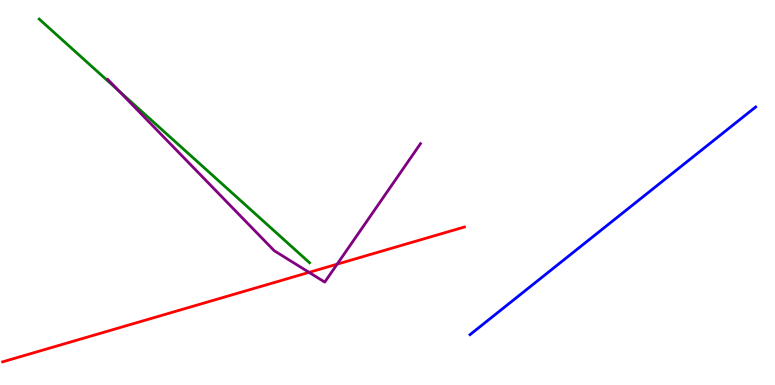[{'lines': ['blue', 'red'], 'intersections': []}, {'lines': ['green', 'red'], 'intersections': []}, {'lines': ['purple', 'red'], 'intersections': [{'x': 3.99, 'y': 2.93}, {'x': 4.35, 'y': 3.14}]}, {'lines': ['blue', 'green'], 'intersections': []}, {'lines': ['blue', 'purple'], 'intersections': []}, {'lines': ['green', 'purple'], 'intersections': [{'x': 1.53, 'y': 7.64}]}]